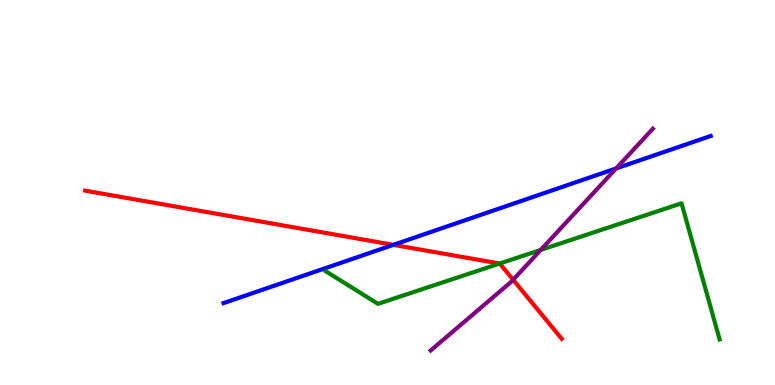[{'lines': ['blue', 'red'], 'intersections': [{'x': 5.08, 'y': 3.64}]}, {'lines': ['green', 'red'], 'intersections': [{'x': 6.45, 'y': 3.15}]}, {'lines': ['purple', 'red'], 'intersections': [{'x': 6.62, 'y': 2.73}]}, {'lines': ['blue', 'green'], 'intersections': []}, {'lines': ['blue', 'purple'], 'intersections': [{'x': 7.95, 'y': 5.63}]}, {'lines': ['green', 'purple'], 'intersections': [{'x': 6.98, 'y': 3.51}]}]